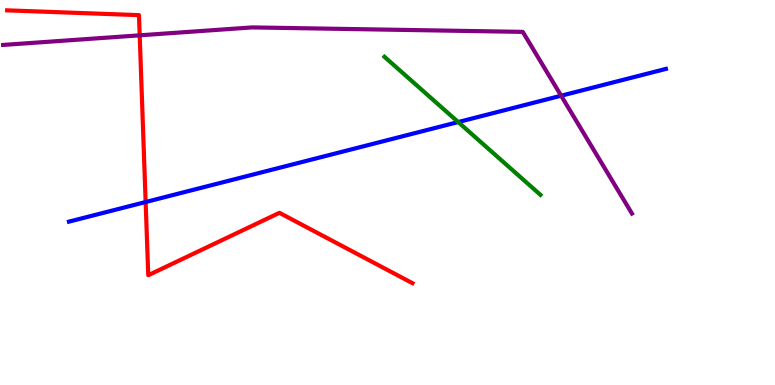[{'lines': ['blue', 'red'], 'intersections': [{'x': 1.88, 'y': 4.75}]}, {'lines': ['green', 'red'], 'intersections': []}, {'lines': ['purple', 'red'], 'intersections': [{'x': 1.8, 'y': 9.08}]}, {'lines': ['blue', 'green'], 'intersections': [{'x': 5.91, 'y': 6.83}]}, {'lines': ['blue', 'purple'], 'intersections': [{'x': 7.24, 'y': 7.51}]}, {'lines': ['green', 'purple'], 'intersections': []}]